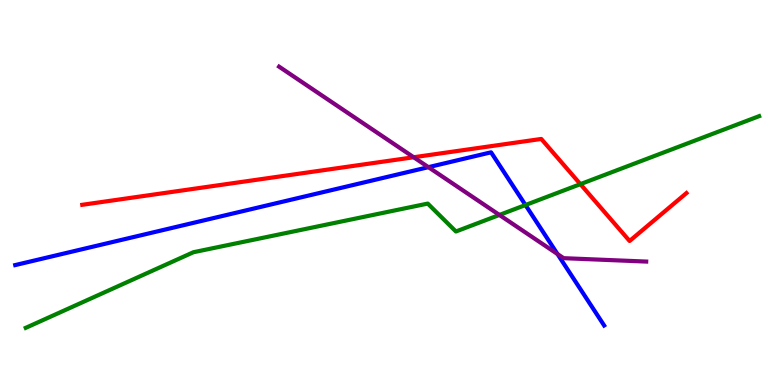[{'lines': ['blue', 'red'], 'intersections': []}, {'lines': ['green', 'red'], 'intersections': [{'x': 7.49, 'y': 5.22}]}, {'lines': ['purple', 'red'], 'intersections': [{'x': 5.34, 'y': 5.92}]}, {'lines': ['blue', 'green'], 'intersections': [{'x': 6.78, 'y': 4.67}]}, {'lines': ['blue', 'purple'], 'intersections': [{'x': 5.53, 'y': 5.66}, {'x': 7.19, 'y': 3.4}]}, {'lines': ['green', 'purple'], 'intersections': [{'x': 6.44, 'y': 4.42}]}]